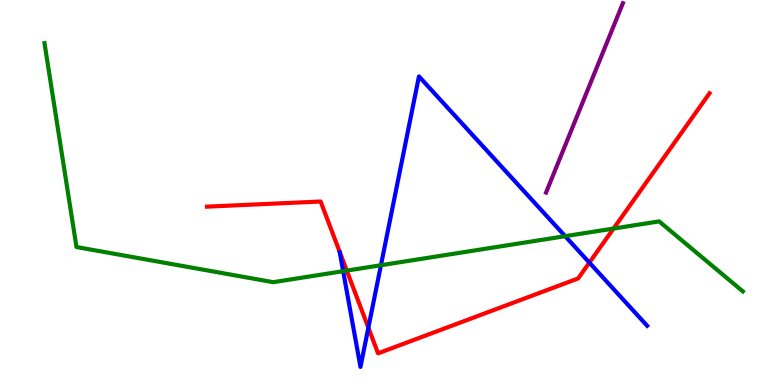[{'lines': ['blue', 'red'], 'intersections': [{'x': 4.75, 'y': 1.49}, {'x': 7.6, 'y': 3.18}]}, {'lines': ['green', 'red'], 'intersections': [{'x': 4.47, 'y': 2.97}, {'x': 7.92, 'y': 4.06}]}, {'lines': ['purple', 'red'], 'intersections': []}, {'lines': ['blue', 'green'], 'intersections': [{'x': 4.43, 'y': 2.96}, {'x': 4.92, 'y': 3.11}, {'x': 7.29, 'y': 3.87}]}, {'lines': ['blue', 'purple'], 'intersections': []}, {'lines': ['green', 'purple'], 'intersections': []}]